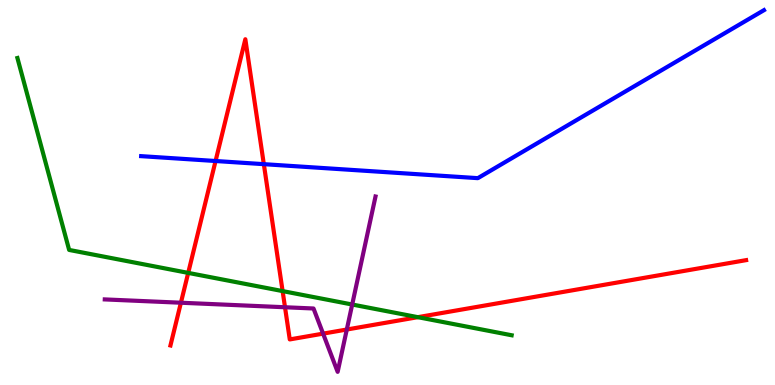[{'lines': ['blue', 'red'], 'intersections': [{'x': 2.78, 'y': 5.82}, {'x': 3.4, 'y': 5.74}]}, {'lines': ['green', 'red'], 'intersections': [{'x': 2.43, 'y': 2.91}, {'x': 3.65, 'y': 2.44}, {'x': 5.39, 'y': 1.76}]}, {'lines': ['purple', 'red'], 'intersections': [{'x': 2.33, 'y': 2.14}, {'x': 3.68, 'y': 2.02}, {'x': 4.17, 'y': 1.33}, {'x': 4.47, 'y': 1.44}]}, {'lines': ['blue', 'green'], 'intersections': []}, {'lines': ['blue', 'purple'], 'intersections': []}, {'lines': ['green', 'purple'], 'intersections': [{'x': 4.54, 'y': 2.09}]}]